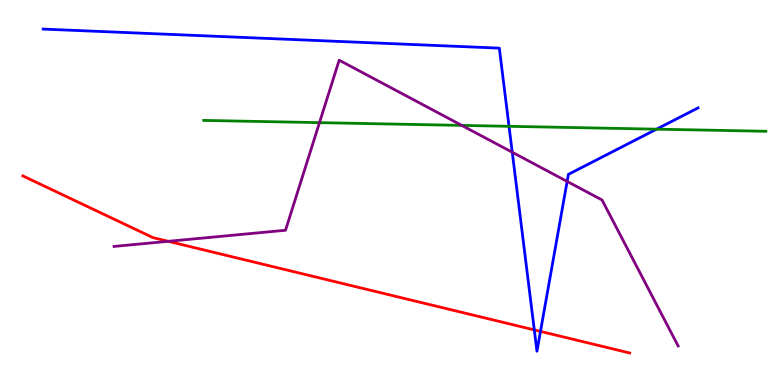[{'lines': ['blue', 'red'], 'intersections': [{'x': 6.89, 'y': 1.43}, {'x': 6.97, 'y': 1.39}]}, {'lines': ['green', 'red'], 'intersections': []}, {'lines': ['purple', 'red'], 'intersections': [{'x': 2.17, 'y': 3.73}]}, {'lines': ['blue', 'green'], 'intersections': [{'x': 6.57, 'y': 6.72}, {'x': 8.47, 'y': 6.65}]}, {'lines': ['blue', 'purple'], 'intersections': [{'x': 6.61, 'y': 6.05}, {'x': 7.32, 'y': 5.29}]}, {'lines': ['green', 'purple'], 'intersections': [{'x': 4.12, 'y': 6.81}, {'x': 5.96, 'y': 6.74}]}]